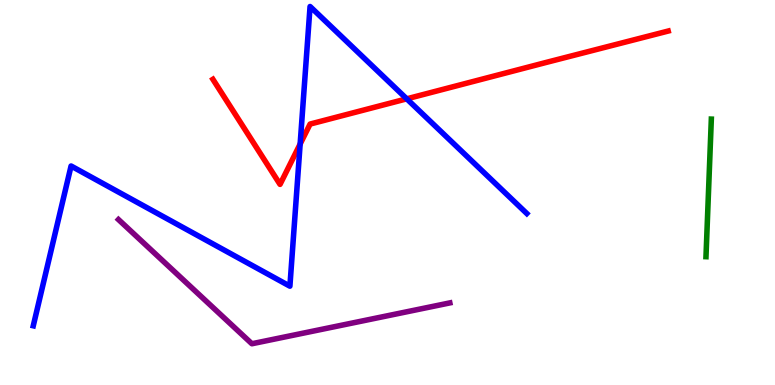[{'lines': ['blue', 'red'], 'intersections': [{'x': 3.87, 'y': 6.26}, {'x': 5.25, 'y': 7.43}]}, {'lines': ['green', 'red'], 'intersections': []}, {'lines': ['purple', 'red'], 'intersections': []}, {'lines': ['blue', 'green'], 'intersections': []}, {'lines': ['blue', 'purple'], 'intersections': []}, {'lines': ['green', 'purple'], 'intersections': []}]